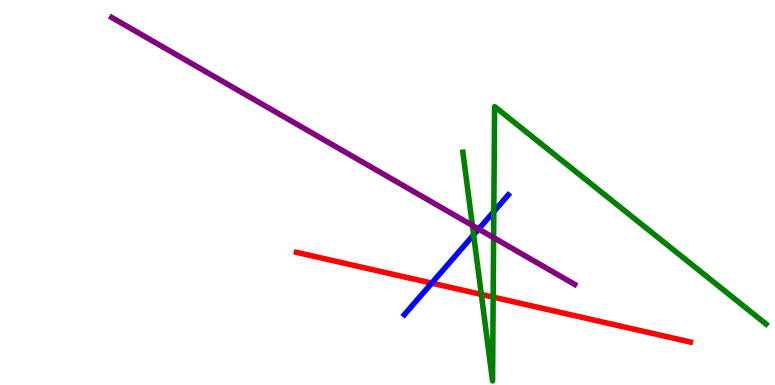[{'lines': ['blue', 'red'], 'intersections': [{'x': 5.57, 'y': 2.65}]}, {'lines': ['green', 'red'], 'intersections': [{'x': 6.21, 'y': 2.35}, {'x': 6.36, 'y': 2.28}]}, {'lines': ['purple', 'red'], 'intersections': []}, {'lines': ['blue', 'green'], 'intersections': [{'x': 6.11, 'y': 3.9}, {'x': 6.37, 'y': 4.5}]}, {'lines': ['blue', 'purple'], 'intersections': [{'x': 6.18, 'y': 4.05}]}, {'lines': ['green', 'purple'], 'intersections': [{'x': 6.1, 'y': 4.14}, {'x': 6.37, 'y': 3.83}]}]